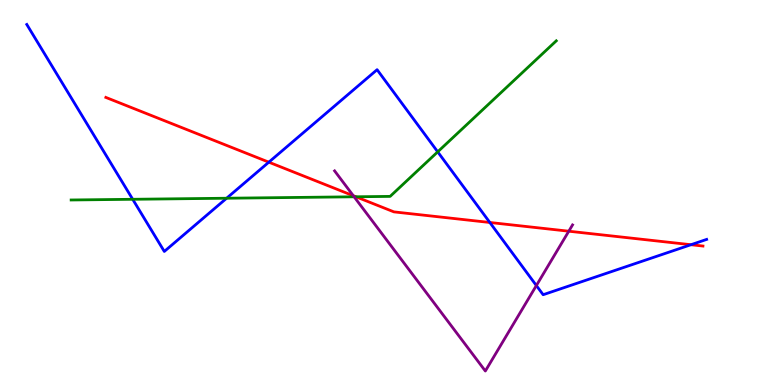[{'lines': ['blue', 'red'], 'intersections': [{'x': 3.47, 'y': 5.79}, {'x': 6.32, 'y': 4.22}, {'x': 8.92, 'y': 3.64}]}, {'lines': ['green', 'red'], 'intersections': [{'x': 4.59, 'y': 4.89}]}, {'lines': ['purple', 'red'], 'intersections': [{'x': 4.56, 'y': 4.92}, {'x': 7.34, 'y': 3.99}]}, {'lines': ['blue', 'green'], 'intersections': [{'x': 1.71, 'y': 4.82}, {'x': 2.92, 'y': 4.85}, {'x': 5.65, 'y': 6.06}]}, {'lines': ['blue', 'purple'], 'intersections': [{'x': 6.92, 'y': 2.58}]}, {'lines': ['green', 'purple'], 'intersections': [{'x': 4.57, 'y': 4.89}]}]